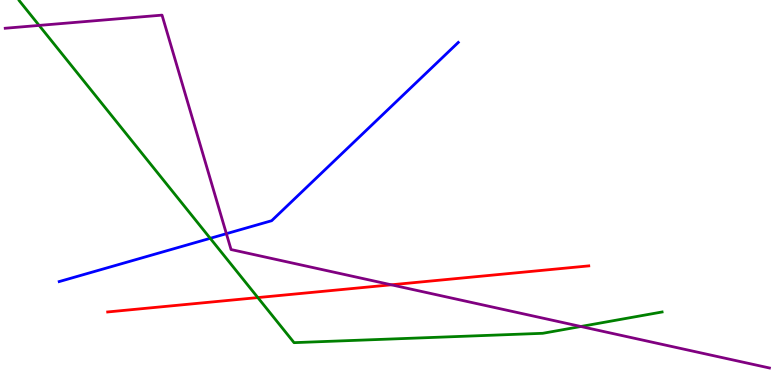[{'lines': ['blue', 'red'], 'intersections': []}, {'lines': ['green', 'red'], 'intersections': [{'x': 3.33, 'y': 2.27}]}, {'lines': ['purple', 'red'], 'intersections': [{'x': 5.05, 'y': 2.6}]}, {'lines': ['blue', 'green'], 'intersections': [{'x': 2.71, 'y': 3.81}]}, {'lines': ['blue', 'purple'], 'intersections': [{'x': 2.92, 'y': 3.93}]}, {'lines': ['green', 'purple'], 'intersections': [{'x': 0.505, 'y': 9.34}, {'x': 7.49, 'y': 1.52}]}]